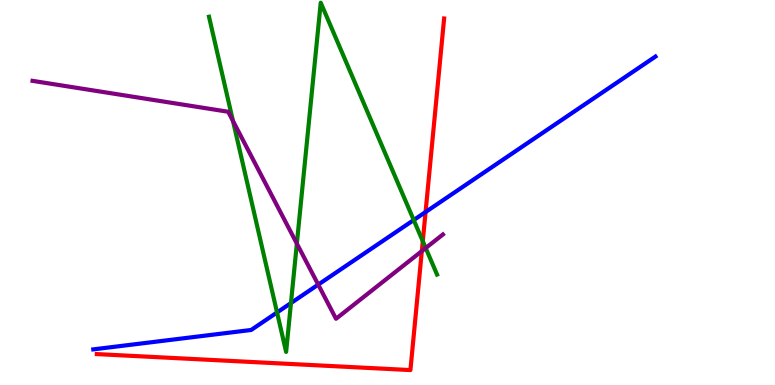[{'lines': ['blue', 'red'], 'intersections': [{'x': 5.49, 'y': 4.49}]}, {'lines': ['green', 'red'], 'intersections': [{'x': 5.46, 'y': 3.74}]}, {'lines': ['purple', 'red'], 'intersections': [{'x': 5.44, 'y': 3.48}]}, {'lines': ['blue', 'green'], 'intersections': [{'x': 3.57, 'y': 1.88}, {'x': 3.75, 'y': 2.13}, {'x': 5.34, 'y': 4.28}]}, {'lines': ['blue', 'purple'], 'intersections': [{'x': 4.11, 'y': 2.61}]}, {'lines': ['green', 'purple'], 'intersections': [{'x': 3.01, 'y': 6.86}, {'x': 3.83, 'y': 3.67}, {'x': 5.49, 'y': 3.56}]}]